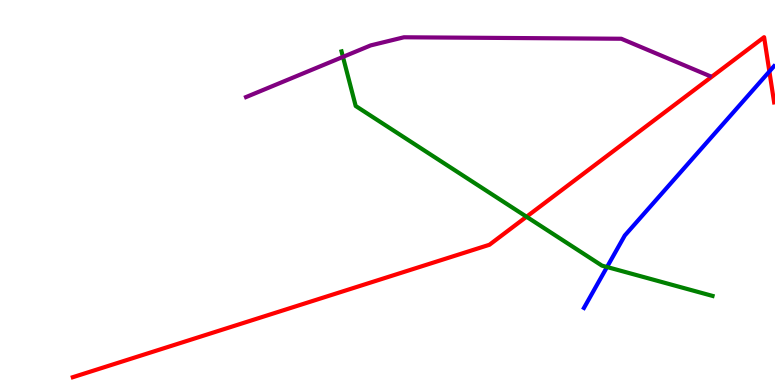[{'lines': ['blue', 'red'], 'intersections': [{'x': 9.93, 'y': 8.14}]}, {'lines': ['green', 'red'], 'intersections': [{'x': 6.79, 'y': 4.37}]}, {'lines': ['purple', 'red'], 'intersections': []}, {'lines': ['blue', 'green'], 'intersections': [{'x': 7.83, 'y': 3.06}]}, {'lines': ['blue', 'purple'], 'intersections': []}, {'lines': ['green', 'purple'], 'intersections': [{'x': 4.43, 'y': 8.52}]}]